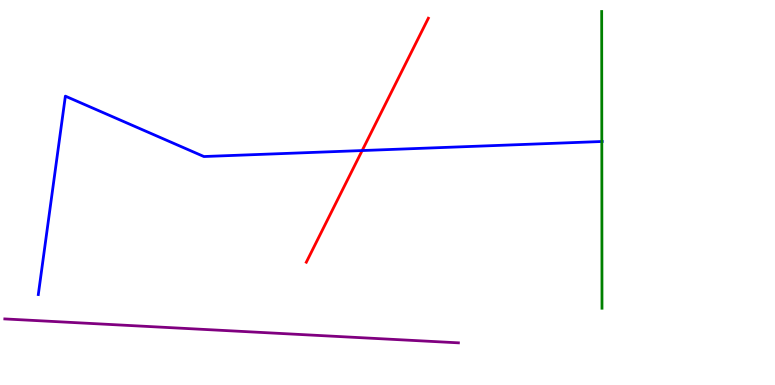[{'lines': ['blue', 'red'], 'intersections': [{'x': 4.67, 'y': 6.09}]}, {'lines': ['green', 'red'], 'intersections': []}, {'lines': ['purple', 'red'], 'intersections': []}, {'lines': ['blue', 'green'], 'intersections': [{'x': 7.77, 'y': 6.32}]}, {'lines': ['blue', 'purple'], 'intersections': []}, {'lines': ['green', 'purple'], 'intersections': []}]